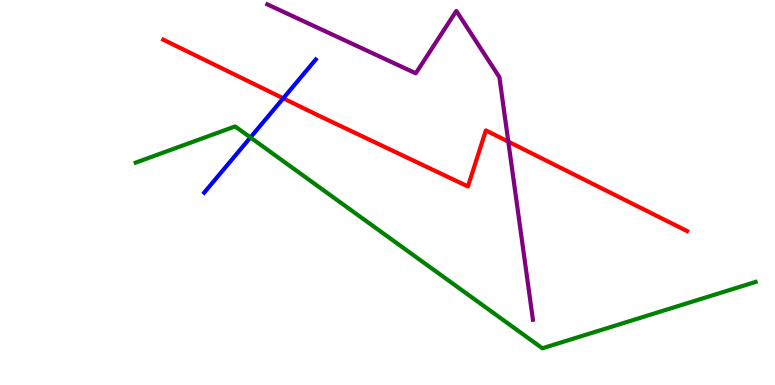[{'lines': ['blue', 'red'], 'intersections': [{'x': 3.65, 'y': 7.45}]}, {'lines': ['green', 'red'], 'intersections': []}, {'lines': ['purple', 'red'], 'intersections': [{'x': 6.56, 'y': 6.32}]}, {'lines': ['blue', 'green'], 'intersections': [{'x': 3.23, 'y': 6.43}]}, {'lines': ['blue', 'purple'], 'intersections': []}, {'lines': ['green', 'purple'], 'intersections': []}]